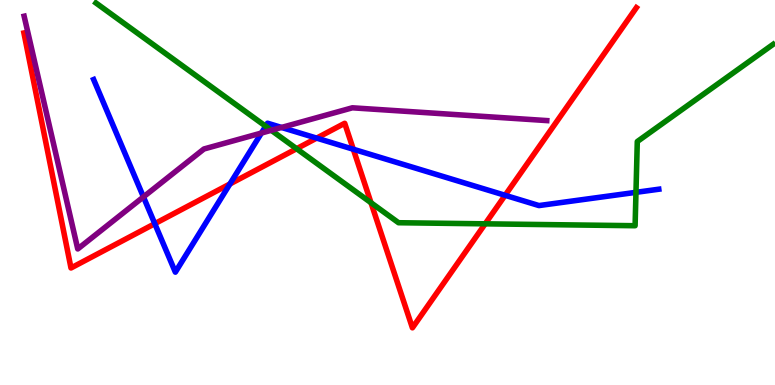[{'lines': ['blue', 'red'], 'intersections': [{'x': 2.0, 'y': 4.19}, {'x': 2.97, 'y': 5.22}, {'x': 4.09, 'y': 6.41}, {'x': 4.56, 'y': 6.12}, {'x': 6.52, 'y': 4.93}]}, {'lines': ['green', 'red'], 'intersections': [{'x': 3.83, 'y': 6.14}, {'x': 4.79, 'y': 4.73}, {'x': 6.26, 'y': 4.19}]}, {'lines': ['purple', 'red'], 'intersections': []}, {'lines': ['blue', 'green'], 'intersections': [{'x': 3.43, 'y': 6.72}, {'x': 8.21, 'y': 5.0}]}, {'lines': ['blue', 'purple'], 'intersections': [{'x': 1.85, 'y': 4.89}, {'x': 3.37, 'y': 6.54}, {'x': 3.63, 'y': 6.69}]}, {'lines': ['green', 'purple'], 'intersections': [{'x': 3.5, 'y': 6.62}]}]